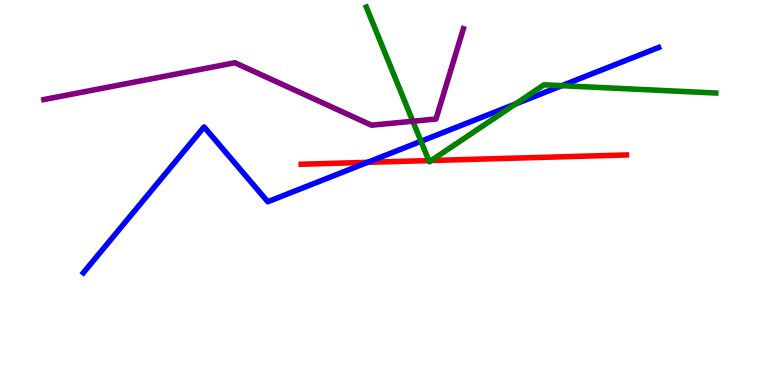[{'lines': ['blue', 'red'], 'intersections': [{'x': 4.74, 'y': 5.78}]}, {'lines': ['green', 'red'], 'intersections': [{'x': 5.53, 'y': 5.83}, {'x': 5.56, 'y': 5.83}]}, {'lines': ['purple', 'red'], 'intersections': []}, {'lines': ['blue', 'green'], 'intersections': [{'x': 5.43, 'y': 6.33}, {'x': 6.65, 'y': 7.3}, {'x': 7.25, 'y': 7.77}]}, {'lines': ['blue', 'purple'], 'intersections': []}, {'lines': ['green', 'purple'], 'intersections': [{'x': 5.33, 'y': 6.85}]}]